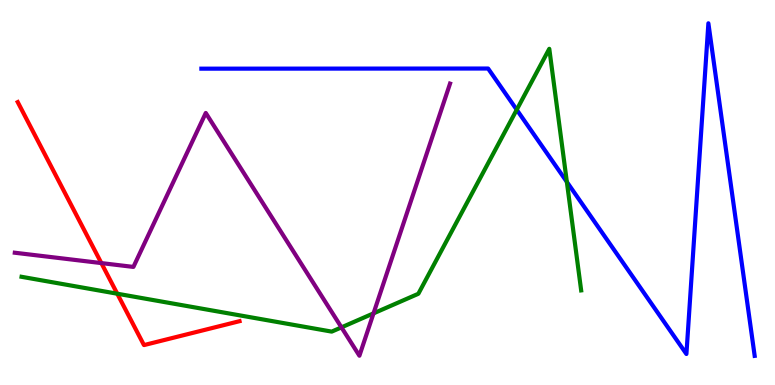[{'lines': ['blue', 'red'], 'intersections': []}, {'lines': ['green', 'red'], 'intersections': [{'x': 1.51, 'y': 2.37}]}, {'lines': ['purple', 'red'], 'intersections': [{'x': 1.31, 'y': 3.17}]}, {'lines': ['blue', 'green'], 'intersections': [{'x': 6.67, 'y': 7.15}, {'x': 7.31, 'y': 5.28}]}, {'lines': ['blue', 'purple'], 'intersections': []}, {'lines': ['green', 'purple'], 'intersections': [{'x': 4.41, 'y': 1.5}, {'x': 4.82, 'y': 1.86}]}]